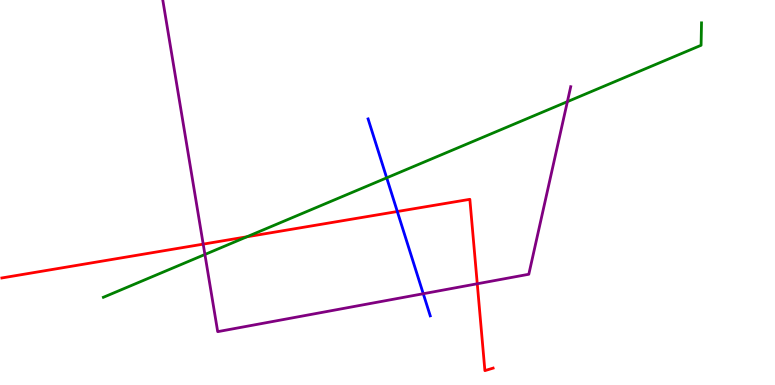[{'lines': ['blue', 'red'], 'intersections': [{'x': 5.13, 'y': 4.51}]}, {'lines': ['green', 'red'], 'intersections': [{'x': 3.19, 'y': 3.85}]}, {'lines': ['purple', 'red'], 'intersections': [{'x': 2.62, 'y': 3.66}, {'x': 6.16, 'y': 2.63}]}, {'lines': ['blue', 'green'], 'intersections': [{'x': 4.99, 'y': 5.38}]}, {'lines': ['blue', 'purple'], 'intersections': [{'x': 5.46, 'y': 2.37}]}, {'lines': ['green', 'purple'], 'intersections': [{'x': 2.64, 'y': 3.39}, {'x': 7.32, 'y': 7.36}]}]